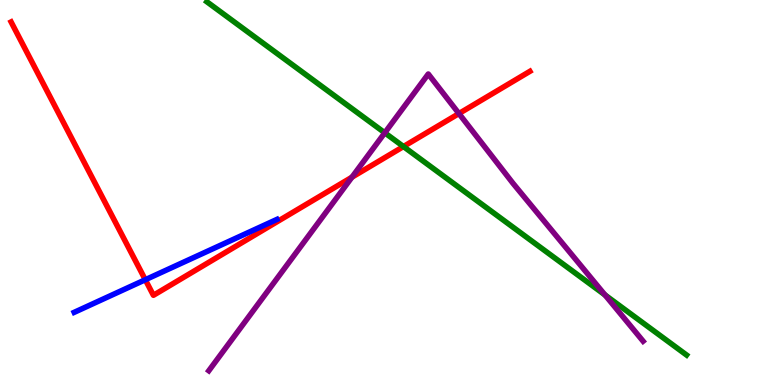[{'lines': ['blue', 'red'], 'intersections': [{'x': 1.87, 'y': 2.73}]}, {'lines': ['green', 'red'], 'intersections': [{'x': 5.21, 'y': 6.19}]}, {'lines': ['purple', 'red'], 'intersections': [{'x': 4.54, 'y': 5.4}, {'x': 5.92, 'y': 7.05}]}, {'lines': ['blue', 'green'], 'intersections': []}, {'lines': ['blue', 'purple'], 'intersections': []}, {'lines': ['green', 'purple'], 'intersections': [{'x': 4.96, 'y': 6.55}, {'x': 7.81, 'y': 2.34}]}]